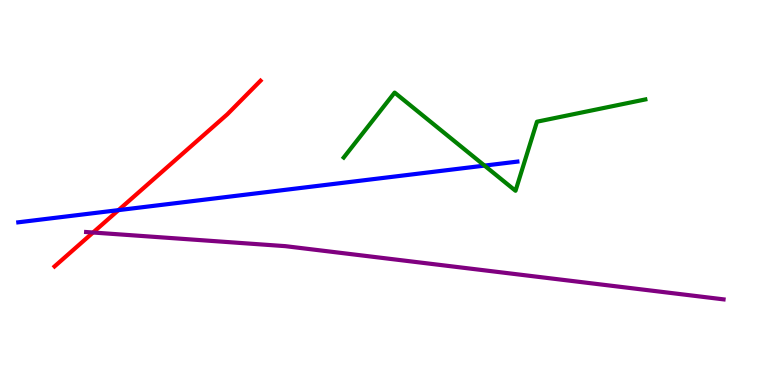[{'lines': ['blue', 'red'], 'intersections': [{'x': 1.53, 'y': 4.54}]}, {'lines': ['green', 'red'], 'intersections': []}, {'lines': ['purple', 'red'], 'intersections': [{'x': 1.2, 'y': 3.96}]}, {'lines': ['blue', 'green'], 'intersections': [{'x': 6.25, 'y': 5.7}]}, {'lines': ['blue', 'purple'], 'intersections': []}, {'lines': ['green', 'purple'], 'intersections': []}]